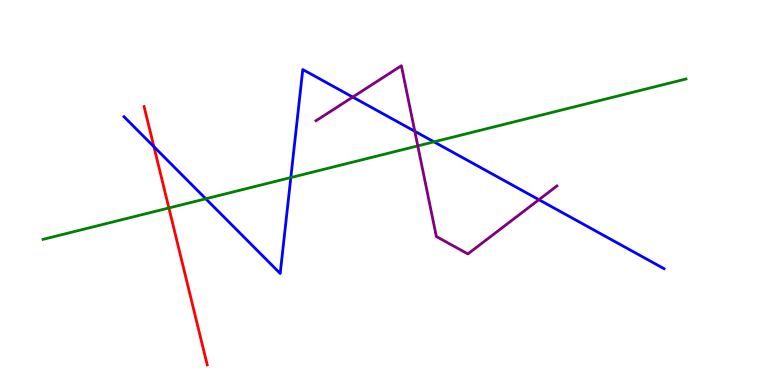[{'lines': ['blue', 'red'], 'intersections': [{'x': 1.99, 'y': 6.19}]}, {'lines': ['green', 'red'], 'intersections': [{'x': 2.18, 'y': 4.6}]}, {'lines': ['purple', 'red'], 'intersections': []}, {'lines': ['blue', 'green'], 'intersections': [{'x': 2.66, 'y': 4.84}, {'x': 3.75, 'y': 5.39}, {'x': 5.6, 'y': 6.32}]}, {'lines': ['blue', 'purple'], 'intersections': [{'x': 4.55, 'y': 7.48}, {'x': 5.35, 'y': 6.59}, {'x': 6.95, 'y': 4.81}]}, {'lines': ['green', 'purple'], 'intersections': [{'x': 5.39, 'y': 6.21}]}]